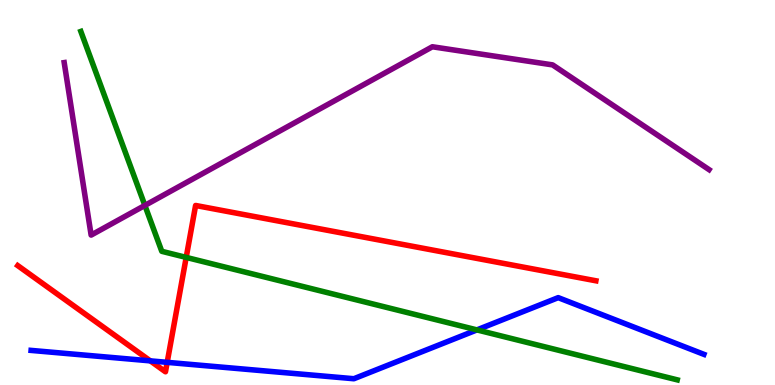[{'lines': ['blue', 'red'], 'intersections': [{'x': 1.94, 'y': 0.627}, {'x': 2.16, 'y': 0.588}]}, {'lines': ['green', 'red'], 'intersections': [{'x': 2.4, 'y': 3.31}]}, {'lines': ['purple', 'red'], 'intersections': []}, {'lines': ['blue', 'green'], 'intersections': [{'x': 6.15, 'y': 1.43}]}, {'lines': ['blue', 'purple'], 'intersections': []}, {'lines': ['green', 'purple'], 'intersections': [{'x': 1.87, 'y': 4.66}]}]